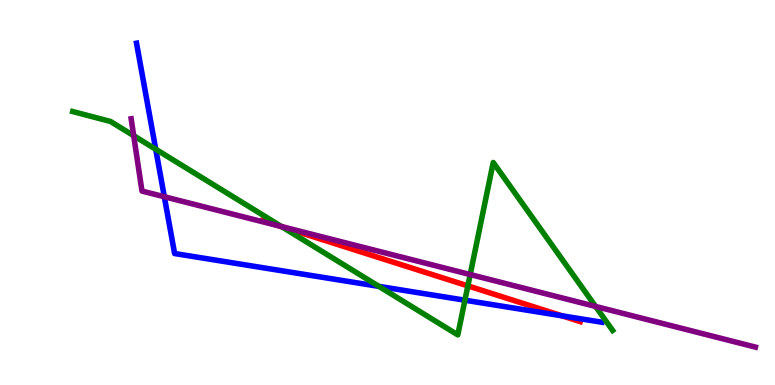[{'lines': ['blue', 'red'], 'intersections': [{'x': 7.25, 'y': 1.8}]}, {'lines': ['green', 'red'], 'intersections': [{'x': 3.64, 'y': 4.11}, {'x': 6.04, 'y': 2.57}]}, {'lines': ['purple', 'red'], 'intersections': [{'x': 3.61, 'y': 4.12}]}, {'lines': ['blue', 'green'], 'intersections': [{'x': 2.01, 'y': 6.12}, {'x': 4.89, 'y': 2.56}, {'x': 6.0, 'y': 2.2}]}, {'lines': ['blue', 'purple'], 'intersections': [{'x': 2.12, 'y': 4.89}]}, {'lines': ['green', 'purple'], 'intersections': [{'x': 1.73, 'y': 6.47}, {'x': 3.63, 'y': 4.12}, {'x': 6.07, 'y': 2.87}, {'x': 7.68, 'y': 2.04}]}]